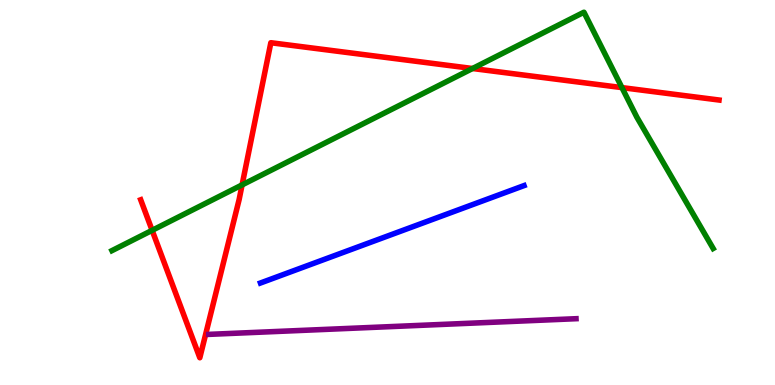[{'lines': ['blue', 'red'], 'intersections': []}, {'lines': ['green', 'red'], 'intersections': [{'x': 1.96, 'y': 4.02}, {'x': 3.12, 'y': 5.2}, {'x': 6.1, 'y': 8.22}, {'x': 8.03, 'y': 7.72}]}, {'lines': ['purple', 'red'], 'intersections': []}, {'lines': ['blue', 'green'], 'intersections': []}, {'lines': ['blue', 'purple'], 'intersections': []}, {'lines': ['green', 'purple'], 'intersections': []}]